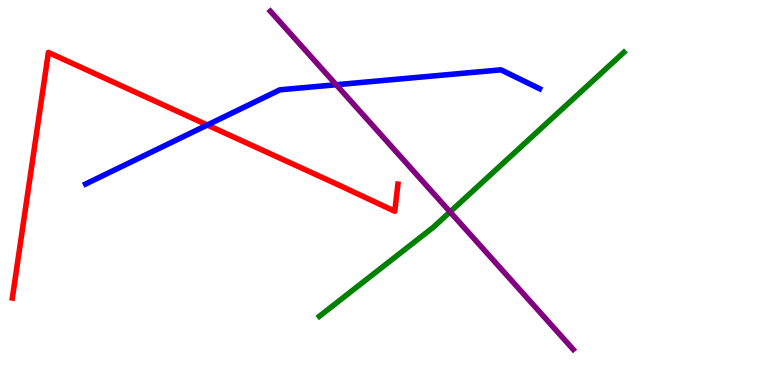[{'lines': ['blue', 'red'], 'intersections': [{'x': 2.68, 'y': 6.75}]}, {'lines': ['green', 'red'], 'intersections': []}, {'lines': ['purple', 'red'], 'intersections': []}, {'lines': ['blue', 'green'], 'intersections': []}, {'lines': ['blue', 'purple'], 'intersections': [{'x': 4.34, 'y': 7.8}]}, {'lines': ['green', 'purple'], 'intersections': [{'x': 5.81, 'y': 4.5}]}]